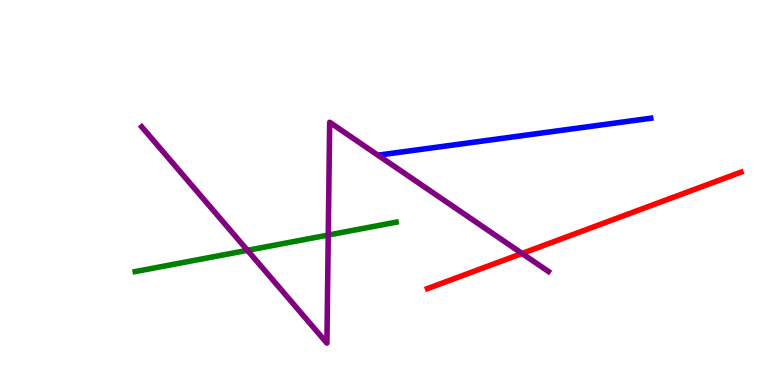[{'lines': ['blue', 'red'], 'intersections': []}, {'lines': ['green', 'red'], 'intersections': []}, {'lines': ['purple', 'red'], 'intersections': [{'x': 6.74, 'y': 3.42}]}, {'lines': ['blue', 'green'], 'intersections': []}, {'lines': ['blue', 'purple'], 'intersections': []}, {'lines': ['green', 'purple'], 'intersections': [{'x': 3.19, 'y': 3.5}, {'x': 4.24, 'y': 3.89}]}]